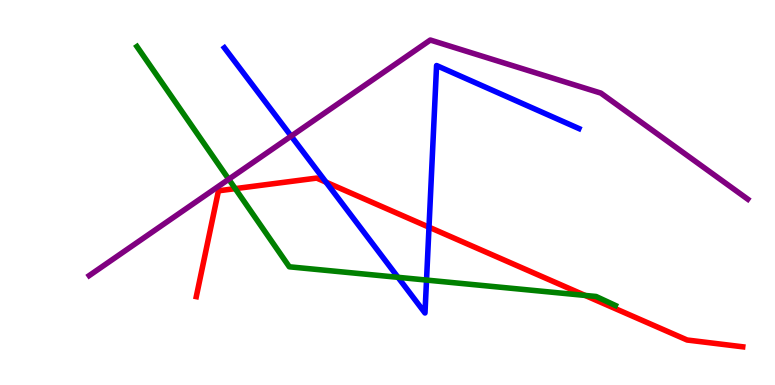[{'lines': ['blue', 'red'], 'intersections': [{'x': 4.21, 'y': 5.27}, {'x': 5.54, 'y': 4.1}]}, {'lines': ['green', 'red'], 'intersections': [{'x': 3.04, 'y': 5.1}, {'x': 7.55, 'y': 2.33}]}, {'lines': ['purple', 'red'], 'intersections': []}, {'lines': ['blue', 'green'], 'intersections': [{'x': 5.14, 'y': 2.8}, {'x': 5.5, 'y': 2.73}]}, {'lines': ['blue', 'purple'], 'intersections': [{'x': 3.76, 'y': 6.46}]}, {'lines': ['green', 'purple'], 'intersections': [{'x': 2.95, 'y': 5.34}]}]